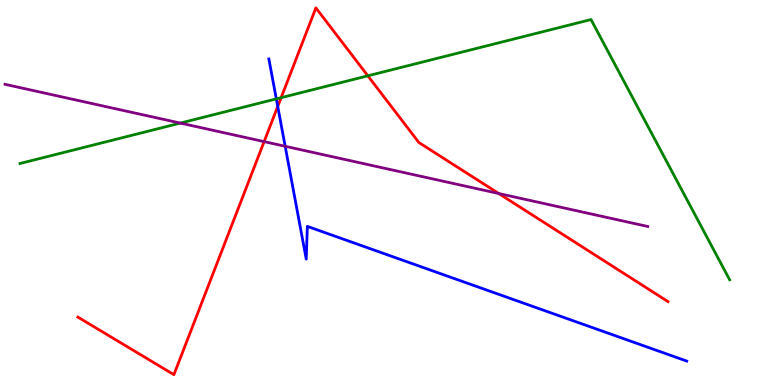[{'lines': ['blue', 'red'], 'intersections': [{'x': 3.58, 'y': 7.24}]}, {'lines': ['green', 'red'], 'intersections': [{'x': 3.63, 'y': 7.46}, {'x': 4.75, 'y': 8.03}]}, {'lines': ['purple', 'red'], 'intersections': [{'x': 3.41, 'y': 6.32}, {'x': 6.44, 'y': 4.97}]}, {'lines': ['blue', 'green'], 'intersections': [{'x': 3.57, 'y': 7.43}]}, {'lines': ['blue', 'purple'], 'intersections': [{'x': 3.68, 'y': 6.2}]}, {'lines': ['green', 'purple'], 'intersections': [{'x': 2.33, 'y': 6.8}]}]